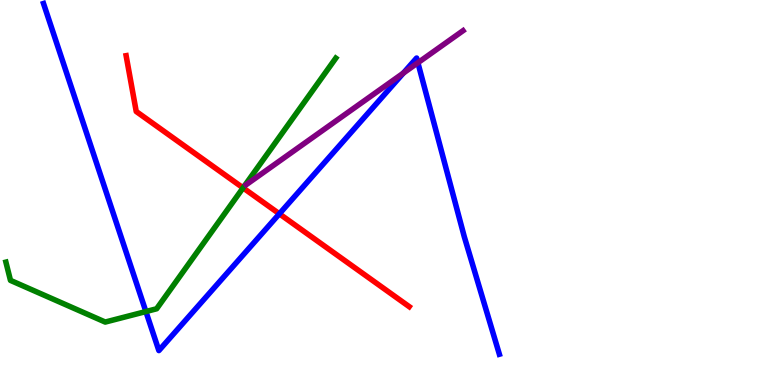[{'lines': ['blue', 'red'], 'intersections': [{'x': 3.6, 'y': 4.45}]}, {'lines': ['green', 'red'], 'intersections': [{'x': 3.14, 'y': 5.12}]}, {'lines': ['purple', 'red'], 'intersections': []}, {'lines': ['blue', 'green'], 'intersections': [{'x': 1.88, 'y': 1.91}]}, {'lines': ['blue', 'purple'], 'intersections': [{'x': 5.2, 'y': 8.1}, {'x': 5.39, 'y': 8.37}]}, {'lines': ['green', 'purple'], 'intersections': []}]